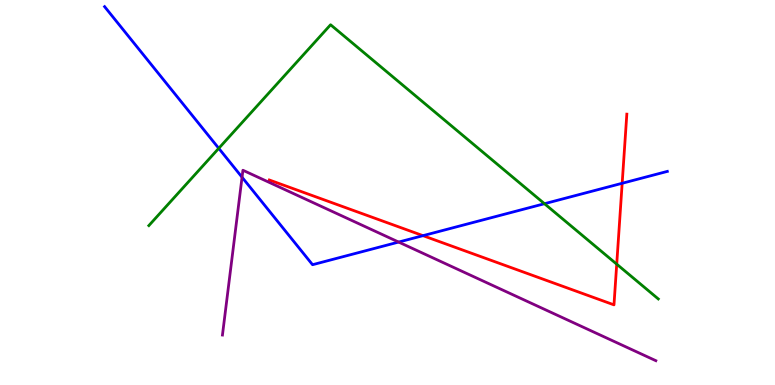[{'lines': ['blue', 'red'], 'intersections': [{'x': 5.46, 'y': 3.88}, {'x': 8.03, 'y': 5.24}]}, {'lines': ['green', 'red'], 'intersections': [{'x': 7.96, 'y': 3.14}]}, {'lines': ['purple', 'red'], 'intersections': []}, {'lines': ['blue', 'green'], 'intersections': [{'x': 2.82, 'y': 6.15}, {'x': 7.03, 'y': 4.71}]}, {'lines': ['blue', 'purple'], 'intersections': [{'x': 3.12, 'y': 5.4}, {'x': 5.14, 'y': 3.71}]}, {'lines': ['green', 'purple'], 'intersections': []}]